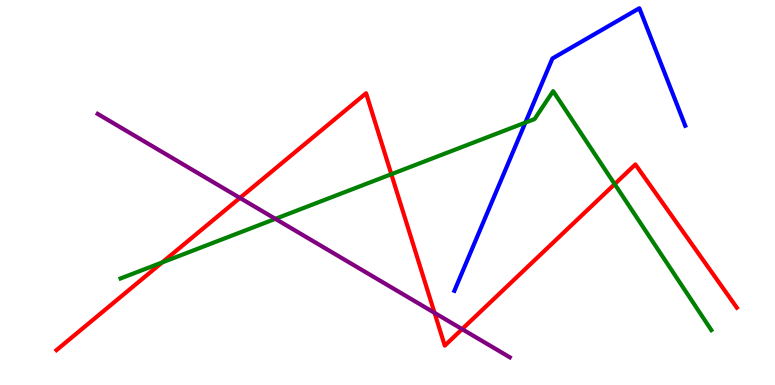[{'lines': ['blue', 'red'], 'intersections': []}, {'lines': ['green', 'red'], 'intersections': [{'x': 2.09, 'y': 3.18}, {'x': 5.05, 'y': 5.48}, {'x': 7.93, 'y': 5.22}]}, {'lines': ['purple', 'red'], 'intersections': [{'x': 3.1, 'y': 4.86}, {'x': 5.61, 'y': 1.87}, {'x': 5.96, 'y': 1.45}]}, {'lines': ['blue', 'green'], 'intersections': [{'x': 6.78, 'y': 6.82}]}, {'lines': ['blue', 'purple'], 'intersections': []}, {'lines': ['green', 'purple'], 'intersections': [{'x': 3.55, 'y': 4.32}]}]